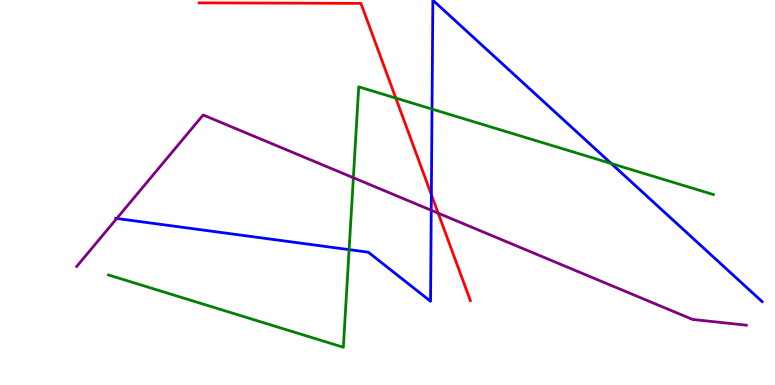[{'lines': ['blue', 'red'], 'intersections': [{'x': 5.57, 'y': 4.94}]}, {'lines': ['green', 'red'], 'intersections': [{'x': 5.11, 'y': 7.45}]}, {'lines': ['purple', 'red'], 'intersections': [{'x': 5.65, 'y': 4.46}]}, {'lines': ['blue', 'green'], 'intersections': [{'x': 4.5, 'y': 3.52}, {'x': 5.57, 'y': 7.17}, {'x': 7.89, 'y': 5.75}]}, {'lines': ['blue', 'purple'], 'intersections': [{'x': 1.51, 'y': 4.33}, {'x': 5.56, 'y': 4.54}]}, {'lines': ['green', 'purple'], 'intersections': [{'x': 4.56, 'y': 5.38}]}]